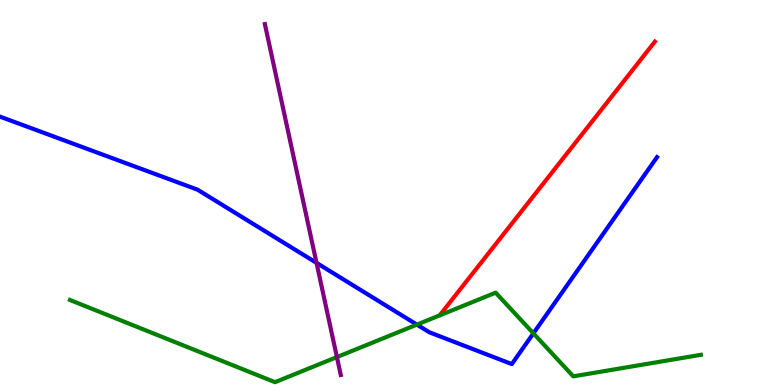[{'lines': ['blue', 'red'], 'intersections': []}, {'lines': ['green', 'red'], 'intersections': []}, {'lines': ['purple', 'red'], 'intersections': []}, {'lines': ['blue', 'green'], 'intersections': [{'x': 5.38, 'y': 1.57}, {'x': 6.88, 'y': 1.34}]}, {'lines': ['blue', 'purple'], 'intersections': [{'x': 4.08, 'y': 3.17}]}, {'lines': ['green', 'purple'], 'intersections': [{'x': 4.35, 'y': 0.725}]}]